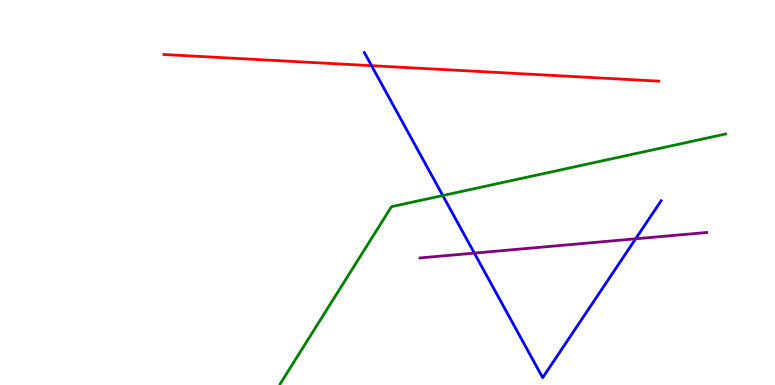[{'lines': ['blue', 'red'], 'intersections': [{'x': 4.79, 'y': 8.29}]}, {'lines': ['green', 'red'], 'intersections': []}, {'lines': ['purple', 'red'], 'intersections': []}, {'lines': ['blue', 'green'], 'intersections': [{'x': 5.71, 'y': 4.92}]}, {'lines': ['blue', 'purple'], 'intersections': [{'x': 6.12, 'y': 3.43}, {'x': 8.2, 'y': 3.8}]}, {'lines': ['green', 'purple'], 'intersections': []}]